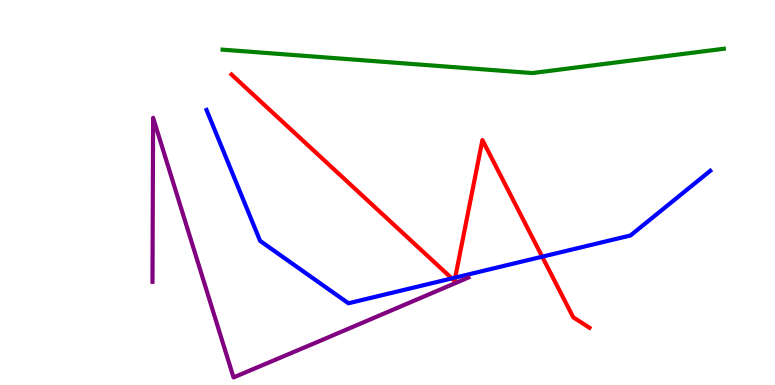[{'lines': ['blue', 'red'], 'intersections': [{'x': 5.83, 'y': 2.77}, {'x': 5.87, 'y': 2.79}, {'x': 7.0, 'y': 3.33}]}, {'lines': ['green', 'red'], 'intersections': []}, {'lines': ['purple', 'red'], 'intersections': []}, {'lines': ['blue', 'green'], 'intersections': []}, {'lines': ['blue', 'purple'], 'intersections': []}, {'lines': ['green', 'purple'], 'intersections': []}]